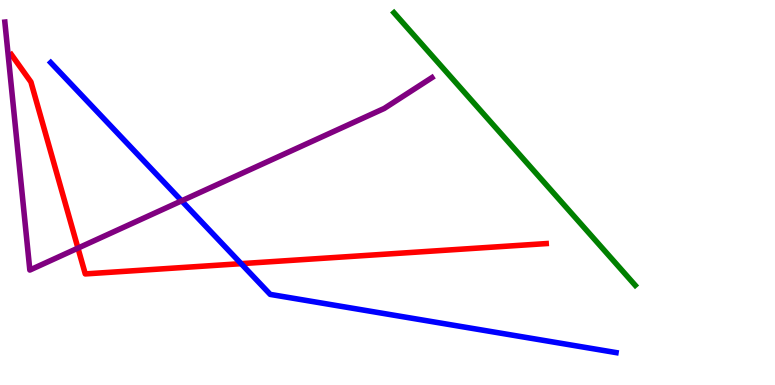[{'lines': ['blue', 'red'], 'intersections': [{'x': 3.11, 'y': 3.15}]}, {'lines': ['green', 'red'], 'intersections': []}, {'lines': ['purple', 'red'], 'intersections': [{'x': 1.01, 'y': 3.56}]}, {'lines': ['blue', 'green'], 'intersections': []}, {'lines': ['blue', 'purple'], 'intersections': [{'x': 2.34, 'y': 4.78}]}, {'lines': ['green', 'purple'], 'intersections': []}]